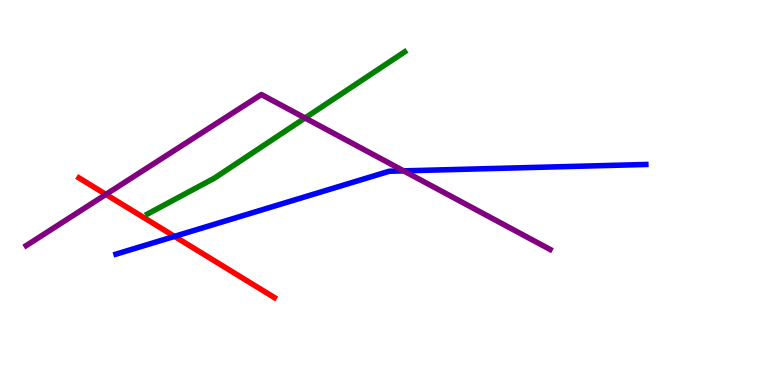[{'lines': ['blue', 'red'], 'intersections': [{'x': 2.25, 'y': 3.86}]}, {'lines': ['green', 'red'], 'intersections': []}, {'lines': ['purple', 'red'], 'intersections': [{'x': 1.37, 'y': 4.95}]}, {'lines': ['blue', 'green'], 'intersections': []}, {'lines': ['blue', 'purple'], 'intersections': [{'x': 5.21, 'y': 5.56}]}, {'lines': ['green', 'purple'], 'intersections': [{'x': 3.94, 'y': 6.94}]}]